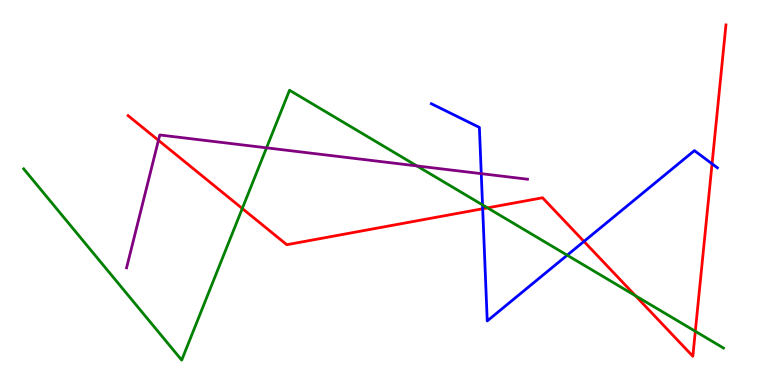[{'lines': ['blue', 'red'], 'intersections': [{'x': 6.23, 'y': 4.58}, {'x': 7.53, 'y': 3.73}, {'x': 9.19, 'y': 5.75}]}, {'lines': ['green', 'red'], 'intersections': [{'x': 3.13, 'y': 4.58}, {'x': 6.29, 'y': 4.6}, {'x': 8.2, 'y': 2.32}, {'x': 8.97, 'y': 1.39}]}, {'lines': ['purple', 'red'], 'intersections': [{'x': 2.04, 'y': 6.36}]}, {'lines': ['blue', 'green'], 'intersections': [{'x': 6.23, 'y': 4.68}, {'x': 7.32, 'y': 3.37}]}, {'lines': ['blue', 'purple'], 'intersections': [{'x': 6.21, 'y': 5.49}]}, {'lines': ['green', 'purple'], 'intersections': [{'x': 3.44, 'y': 6.16}, {'x': 5.38, 'y': 5.69}]}]